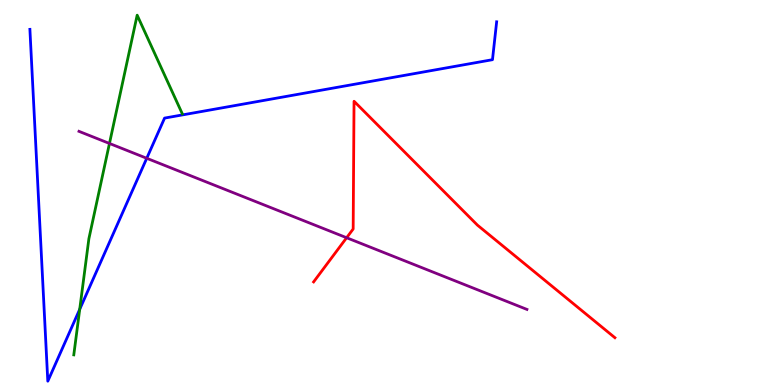[{'lines': ['blue', 'red'], 'intersections': []}, {'lines': ['green', 'red'], 'intersections': []}, {'lines': ['purple', 'red'], 'intersections': [{'x': 4.47, 'y': 3.82}]}, {'lines': ['blue', 'green'], 'intersections': [{'x': 1.03, 'y': 1.97}]}, {'lines': ['blue', 'purple'], 'intersections': [{'x': 1.89, 'y': 5.89}]}, {'lines': ['green', 'purple'], 'intersections': [{'x': 1.41, 'y': 6.27}]}]